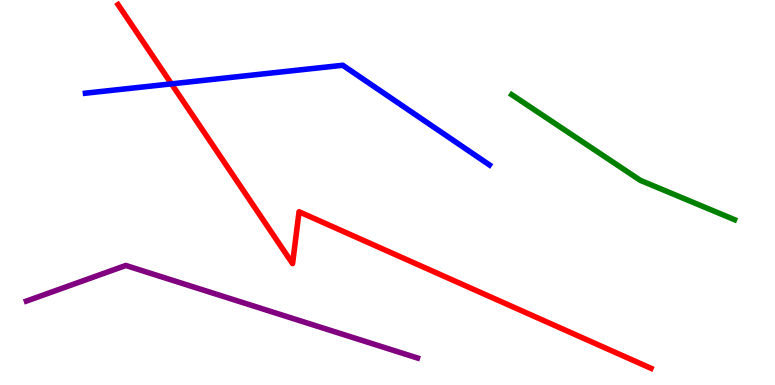[{'lines': ['blue', 'red'], 'intersections': [{'x': 2.21, 'y': 7.82}]}, {'lines': ['green', 'red'], 'intersections': []}, {'lines': ['purple', 'red'], 'intersections': []}, {'lines': ['blue', 'green'], 'intersections': []}, {'lines': ['blue', 'purple'], 'intersections': []}, {'lines': ['green', 'purple'], 'intersections': []}]